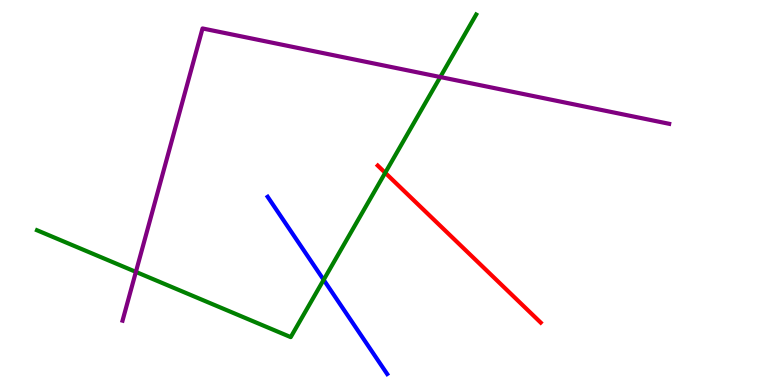[{'lines': ['blue', 'red'], 'intersections': []}, {'lines': ['green', 'red'], 'intersections': [{'x': 4.97, 'y': 5.51}]}, {'lines': ['purple', 'red'], 'intersections': []}, {'lines': ['blue', 'green'], 'intersections': [{'x': 4.18, 'y': 2.73}]}, {'lines': ['blue', 'purple'], 'intersections': []}, {'lines': ['green', 'purple'], 'intersections': [{'x': 1.75, 'y': 2.94}, {'x': 5.68, 'y': 8.0}]}]